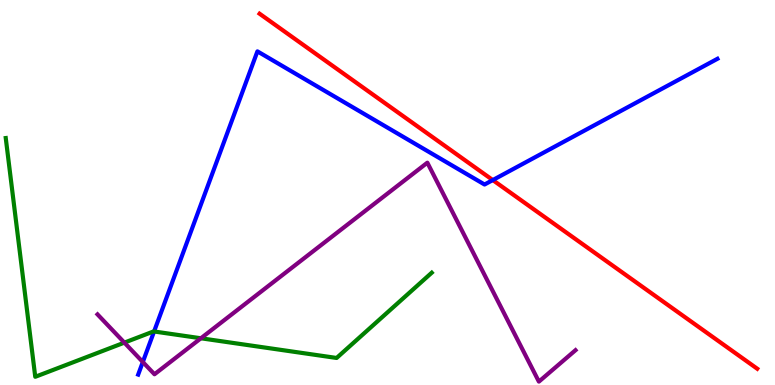[{'lines': ['blue', 'red'], 'intersections': [{'x': 6.36, 'y': 5.32}]}, {'lines': ['green', 'red'], 'intersections': []}, {'lines': ['purple', 'red'], 'intersections': []}, {'lines': ['blue', 'green'], 'intersections': [{'x': 1.99, 'y': 1.39}]}, {'lines': ['blue', 'purple'], 'intersections': [{'x': 1.84, 'y': 0.597}]}, {'lines': ['green', 'purple'], 'intersections': [{'x': 1.6, 'y': 1.1}, {'x': 2.59, 'y': 1.21}]}]